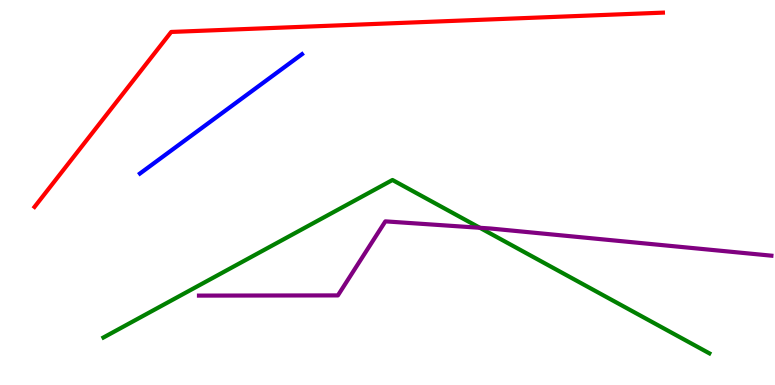[{'lines': ['blue', 'red'], 'intersections': []}, {'lines': ['green', 'red'], 'intersections': []}, {'lines': ['purple', 'red'], 'intersections': []}, {'lines': ['blue', 'green'], 'intersections': []}, {'lines': ['blue', 'purple'], 'intersections': []}, {'lines': ['green', 'purple'], 'intersections': [{'x': 6.19, 'y': 4.08}]}]